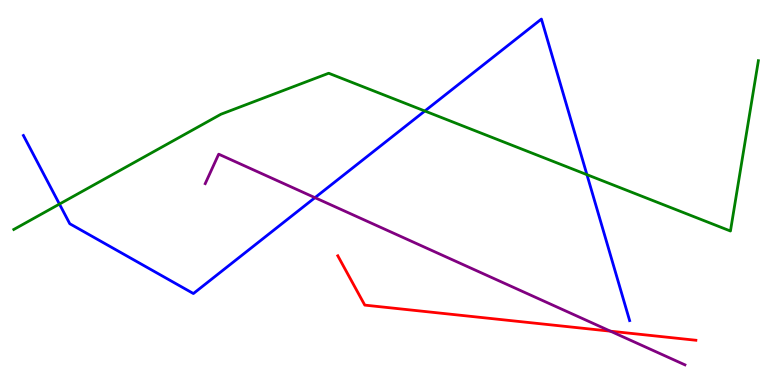[{'lines': ['blue', 'red'], 'intersections': []}, {'lines': ['green', 'red'], 'intersections': []}, {'lines': ['purple', 'red'], 'intersections': [{'x': 7.88, 'y': 1.4}]}, {'lines': ['blue', 'green'], 'intersections': [{'x': 0.767, 'y': 4.7}, {'x': 5.48, 'y': 7.12}, {'x': 7.57, 'y': 5.46}]}, {'lines': ['blue', 'purple'], 'intersections': [{'x': 4.06, 'y': 4.87}]}, {'lines': ['green', 'purple'], 'intersections': []}]